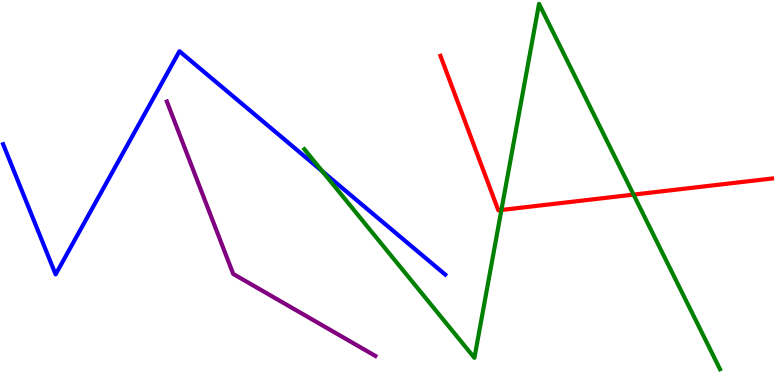[{'lines': ['blue', 'red'], 'intersections': []}, {'lines': ['green', 'red'], 'intersections': [{'x': 6.47, 'y': 4.55}, {'x': 8.17, 'y': 4.95}]}, {'lines': ['purple', 'red'], 'intersections': []}, {'lines': ['blue', 'green'], 'intersections': [{'x': 4.16, 'y': 5.55}]}, {'lines': ['blue', 'purple'], 'intersections': []}, {'lines': ['green', 'purple'], 'intersections': []}]